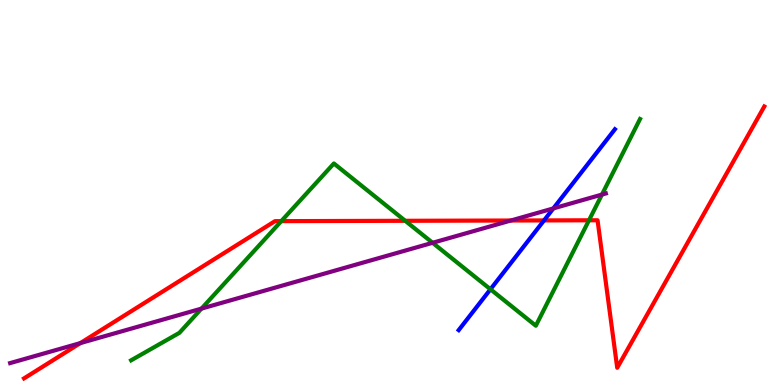[{'lines': ['blue', 'red'], 'intersections': [{'x': 7.02, 'y': 4.27}]}, {'lines': ['green', 'red'], 'intersections': [{'x': 3.63, 'y': 4.26}, {'x': 5.23, 'y': 4.26}, {'x': 7.6, 'y': 4.28}]}, {'lines': ['purple', 'red'], 'intersections': [{'x': 1.04, 'y': 1.09}, {'x': 6.59, 'y': 4.27}]}, {'lines': ['blue', 'green'], 'intersections': [{'x': 6.33, 'y': 2.49}]}, {'lines': ['blue', 'purple'], 'intersections': [{'x': 7.14, 'y': 4.59}]}, {'lines': ['green', 'purple'], 'intersections': [{'x': 2.6, 'y': 1.98}, {'x': 5.58, 'y': 3.69}, {'x': 7.77, 'y': 4.95}]}]